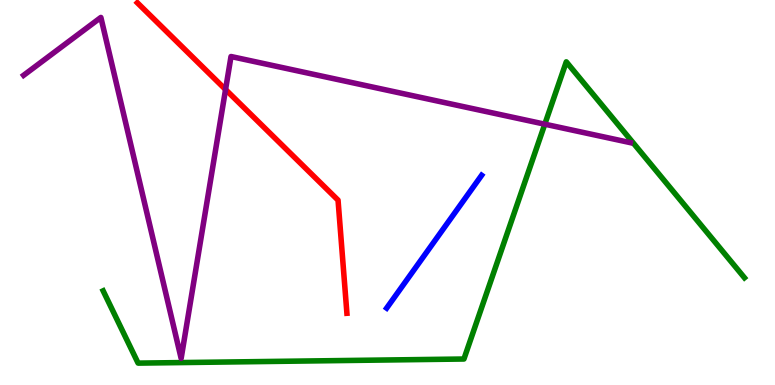[{'lines': ['blue', 'red'], 'intersections': []}, {'lines': ['green', 'red'], 'intersections': []}, {'lines': ['purple', 'red'], 'intersections': [{'x': 2.91, 'y': 7.67}]}, {'lines': ['blue', 'green'], 'intersections': []}, {'lines': ['blue', 'purple'], 'intersections': []}, {'lines': ['green', 'purple'], 'intersections': [{'x': 7.03, 'y': 6.77}]}]